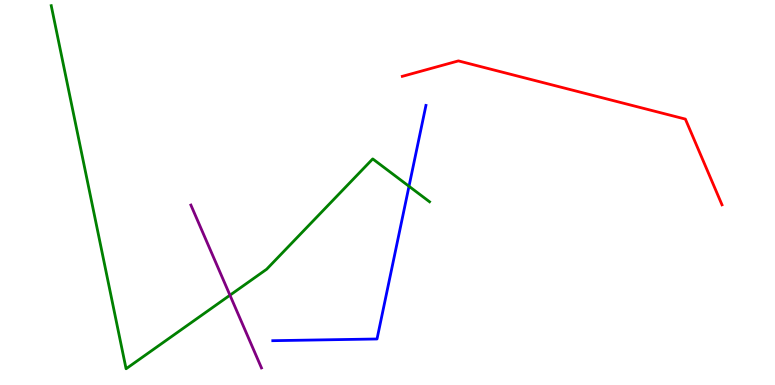[{'lines': ['blue', 'red'], 'intersections': []}, {'lines': ['green', 'red'], 'intersections': []}, {'lines': ['purple', 'red'], 'intersections': []}, {'lines': ['blue', 'green'], 'intersections': [{'x': 5.28, 'y': 5.16}]}, {'lines': ['blue', 'purple'], 'intersections': []}, {'lines': ['green', 'purple'], 'intersections': [{'x': 2.97, 'y': 2.33}]}]